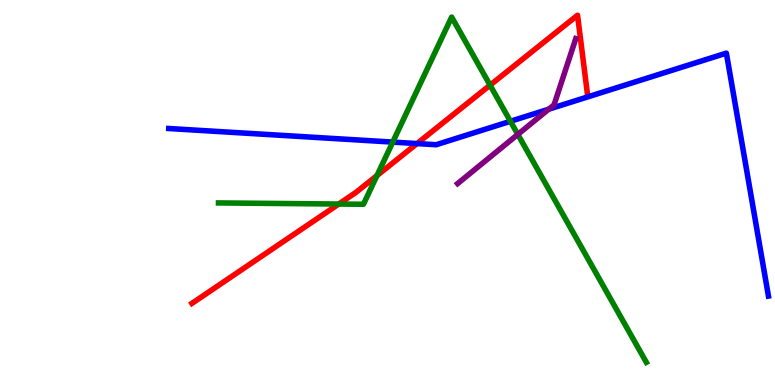[{'lines': ['blue', 'red'], 'intersections': [{'x': 5.38, 'y': 6.27}]}, {'lines': ['green', 'red'], 'intersections': [{'x': 4.37, 'y': 4.7}, {'x': 4.86, 'y': 5.44}, {'x': 6.32, 'y': 7.79}]}, {'lines': ['purple', 'red'], 'intersections': []}, {'lines': ['blue', 'green'], 'intersections': [{'x': 5.07, 'y': 6.31}, {'x': 6.59, 'y': 6.85}]}, {'lines': ['blue', 'purple'], 'intersections': [{'x': 7.08, 'y': 7.16}]}, {'lines': ['green', 'purple'], 'intersections': [{'x': 6.68, 'y': 6.51}]}]